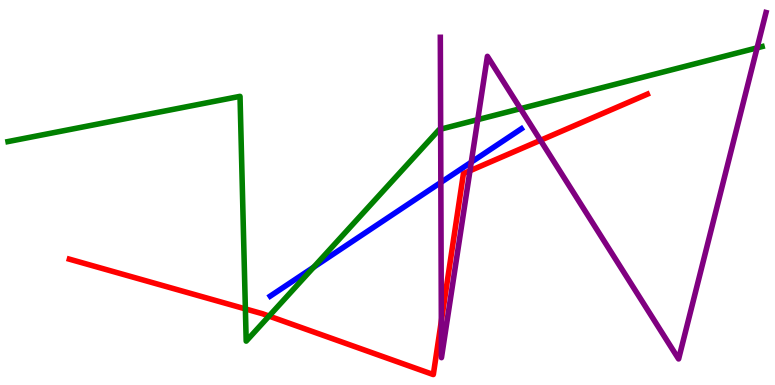[{'lines': ['blue', 'red'], 'intersections': []}, {'lines': ['green', 'red'], 'intersections': [{'x': 3.17, 'y': 1.98}, {'x': 3.47, 'y': 1.79}]}, {'lines': ['purple', 'red'], 'intersections': [{'x': 5.69, 'y': 1.66}, {'x': 6.06, 'y': 5.56}, {'x': 6.97, 'y': 6.36}]}, {'lines': ['blue', 'green'], 'intersections': [{'x': 4.05, 'y': 3.06}]}, {'lines': ['blue', 'purple'], 'intersections': [{'x': 5.69, 'y': 5.26}, {'x': 6.08, 'y': 5.79}]}, {'lines': ['green', 'purple'], 'intersections': [{'x': 5.69, 'y': 6.64}, {'x': 6.16, 'y': 6.89}, {'x': 6.72, 'y': 7.18}, {'x': 9.77, 'y': 8.76}]}]